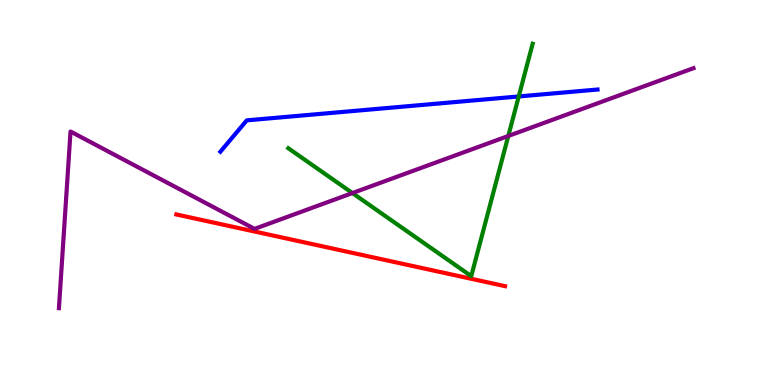[{'lines': ['blue', 'red'], 'intersections': []}, {'lines': ['green', 'red'], 'intersections': []}, {'lines': ['purple', 'red'], 'intersections': []}, {'lines': ['blue', 'green'], 'intersections': [{'x': 6.69, 'y': 7.49}]}, {'lines': ['blue', 'purple'], 'intersections': []}, {'lines': ['green', 'purple'], 'intersections': [{'x': 4.55, 'y': 4.99}, {'x': 6.56, 'y': 6.47}]}]